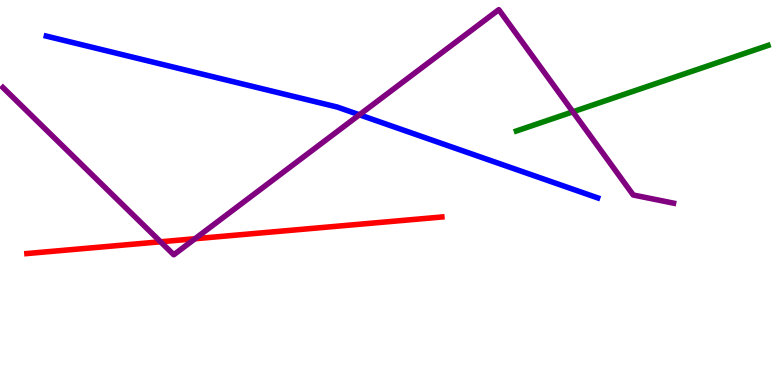[{'lines': ['blue', 'red'], 'intersections': []}, {'lines': ['green', 'red'], 'intersections': []}, {'lines': ['purple', 'red'], 'intersections': [{'x': 2.07, 'y': 3.72}, {'x': 2.52, 'y': 3.8}]}, {'lines': ['blue', 'green'], 'intersections': []}, {'lines': ['blue', 'purple'], 'intersections': [{'x': 4.64, 'y': 7.02}]}, {'lines': ['green', 'purple'], 'intersections': [{'x': 7.39, 'y': 7.1}]}]